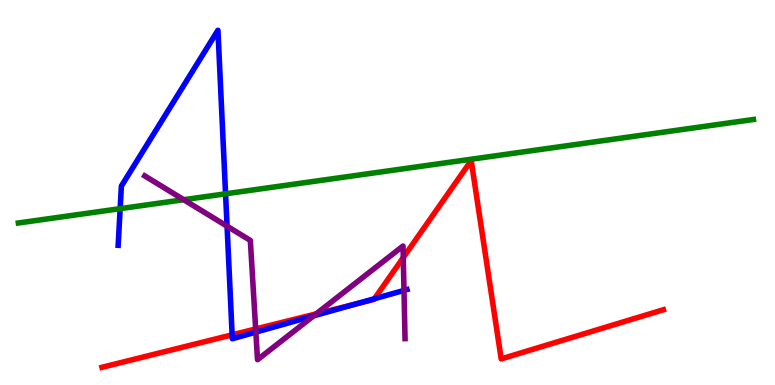[{'lines': ['blue', 'red'], 'intersections': [{'x': 3.0, 'y': 1.3}, {'x': 4.59, 'y': 2.1}, {'x': 4.83, 'y': 2.24}]}, {'lines': ['green', 'red'], 'intersections': []}, {'lines': ['purple', 'red'], 'intersections': [{'x': 3.3, 'y': 1.46}, {'x': 4.08, 'y': 1.85}, {'x': 5.2, 'y': 3.31}]}, {'lines': ['blue', 'green'], 'intersections': [{'x': 1.55, 'y': 4.58}, {'x': 2.91, 'y': 4.97}]}, {'lines': ['blue', 'purple'], 'intersections': [{'x': 2.93, 'y': 4.12}, {'x': 3.3, 'y': 1.37}, {'x': 4.05, 'y': 1.8}, {'x': 5.21, 'y': 2.46}]}, {'lines': ['green', 'purple'], 'intersections': [{'x': 2.37, 'y': 4.81}]}]